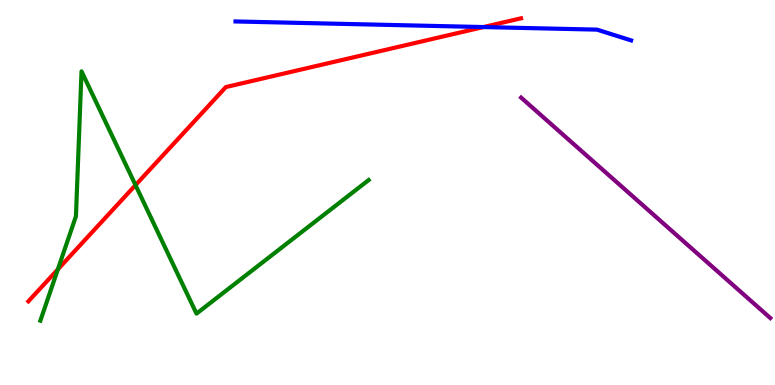[{'lines': ['blue', 'red'], 'intersections': [{'x': 6.24, 'y': 9.3}]}, {'lines': ['green', 'red'], 'intersections': [{'x': 0.746, 'y': 3.0}, {'x': 1.75, 'y': 5.19}]}, {'lines': ['purple', 'red'], 'intersections': []}, {'lines': ['blue', 'green'], 'intersections': []}, {'lines': ['blue', 'purple'], 'intersections': []}, {'lines': ['green', 'purple'], 'intersections': []}]